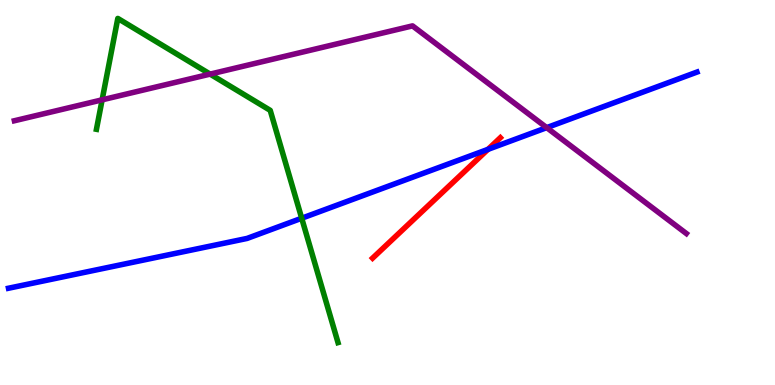[{'lines': ['blue', 'red'], 'intersections': [{'x': 6.3, 'y': 6.12}]}, {'lines': ['green', 'red'], 'intersections': []}, {'lines': ['purple', 'red'], 'intersections': []}, {'lines': ['blue', 'green'], 'intersections': [{'x': 3.89, 'y': 4.33}]}, {'lines': ['blue', 'purple'], 'intersections': [{'x': 7.05, 'y': 6.68}]}, {'lines': ['green', 'purple'], 'intersections': [{'x': 1.32, 'y': 7.41}, {'x': 2.71, 'y': 8.08}]}]